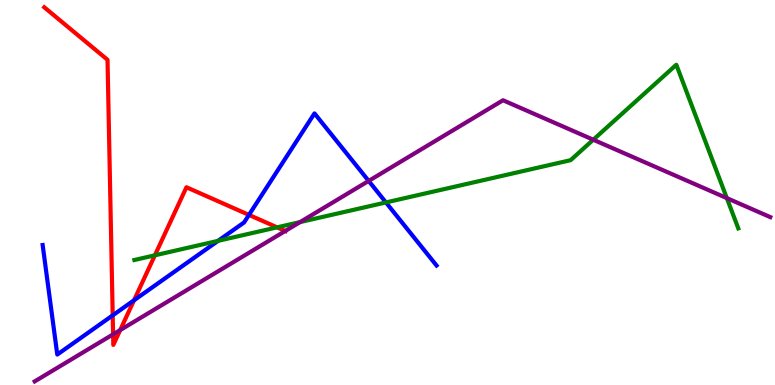[{'lines': ['blue', 'red'], 'intersections': [{'x': 1.45, 'y': 1.81}, {'x': 1.73, 'y': 2.2}, {'x': 3.21, 'y': 4.42}]}, {'lines': ['green', 'red'], 'intersections': [{'x': 2.0, 'y': 3.37}, {'x': 3.58, 'y': 4.09}]}, {'lines': ['purple', 'red'], 'intersections': [{'x': 1.46, 'y': 1.32}, {'x': 1.55, 'y': 1.43}, {'x': 3.68, 'y': 4.0}]}, {'lines': ['blue', 'green'], 'intersections': [{'x': 2.81, 'y': 3.74}, {'x': 4.98, 'y': 4.74}]}, {'lines': ['blue', 'purple'], 'intersections': [{'x': 4.76, 'y': 5.3}]}, {'lines': ['green', 'purple'], 'intersections': [{'x': 3.87, 'y': 4.23}, {'x': 7.66, 'y': 6.37}, {'x': 9.38, 'y': 4.85}]}]